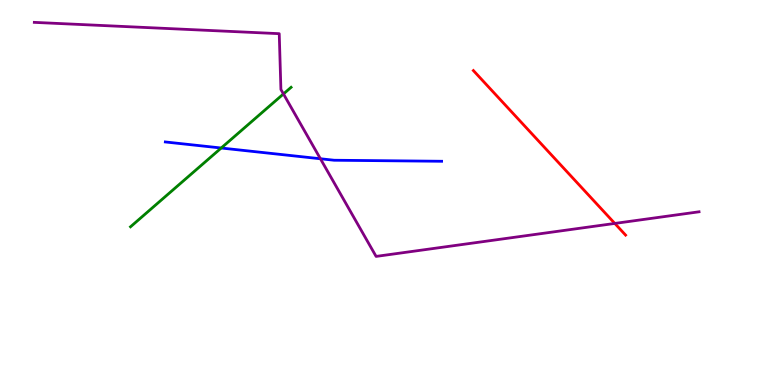[{'lines': ['blue', 'red'], 'intersections': []}, {'lines': ['green', 'red'], 'intersections': []}, {'lines': ['purple', 'red'], 'intersections': [{'x': 7.93, 'y': 4.2}]}, {'lines': ['blue', 'green'], 'intersections': [{'x': 2.85, 'y': 6.16}]}, {'lines': ['blue', 'purple'], 'intersections': [{'x': 4.13, 'y': 5.88}]}, {'lines': ['green', 'purple'], 'intersections': [{'x': 3.66, 'y': 7.56}]}]